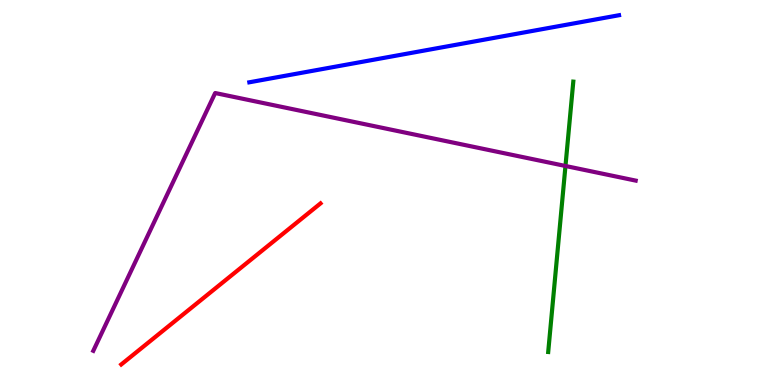[{'lines': ['blue', 'red'], 'intersections': []}, {'lines': ['green', 'red'], 'intersections': []}, {'lines': ['purple', 'red'], 'intersections': []}, {'lines': ['blue', 'green'], 'intersections': []}, {'lines': ['blue', 'purple'], 'intersections': []}, {'lines': ['green', 'purple'], 'intersections': [{'x': 7.3, 'y': 5.69}]}]